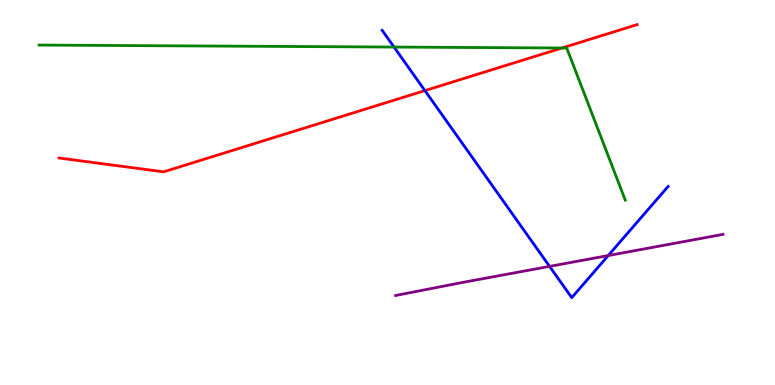[{'lines': ['blue', 'red'], 'intersections': [{'x': 5.48, 'y': 7.65}]}, {'lines': ['green', 'red'], 'intersections': [{'x': 7.25, 'y': 8.75}]}, {'lines': ['purple', 'red'], 'intersections': []}, {'lines': ['blue', 'green'], 'intersections': [{'x': 5.08, 'y': 8.78}]}, {'lines': ['blue', 'purple'], 'intersections': [{'x': 7.09, 'y': 3.08}, {'x': 7.85, 'y': 3.36}]}, {'lines': ['green', 'purple'], 'intersections': []}]